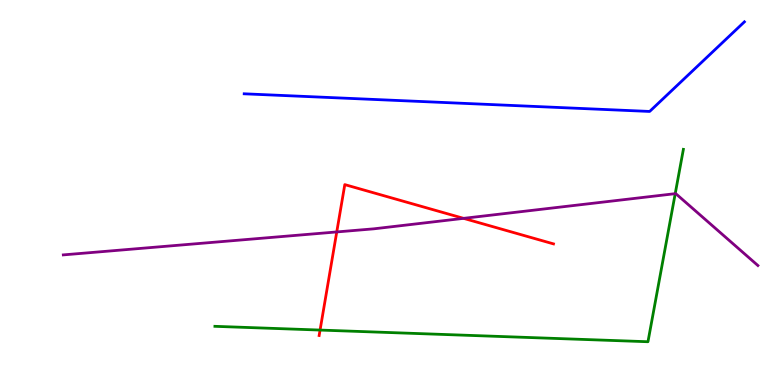[{'lines': ['blue', 'red'], 'intersections': []}, {'lines': ['green', 'red'], 'intersections': [{'x': 4.13, 'y': 1.43}]}, {'lines': ['purple', 'red'], 'intersections': [{'x': 4.35, 'y': 3.98}, {'x': 5.98, 'y': 4.33}]}, {'lines': ['blue', 'green'], 'intersections': []}, {'lines': ['blue', 'purple'], 'intersections': []}, {'lines': ['green', 'purple'], 'intersections': [{'x': 8.71, 'y': 4.97}]}]